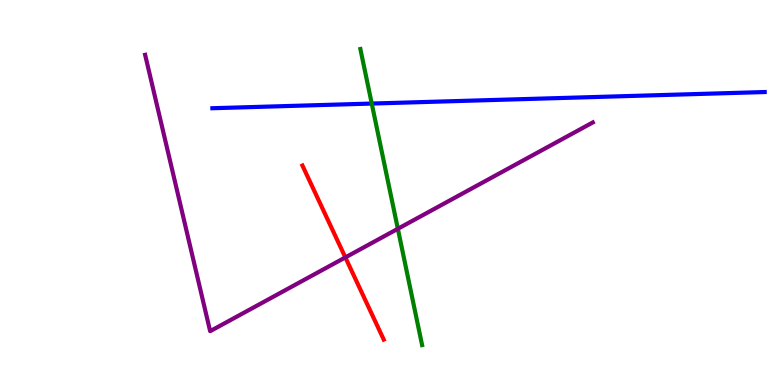[{'lines': ['blue', 'red'], 'intersections': []}, {'lines': ['green', 'red'], 'intersections': []}, {'lines': ['purple', 'red'], 'intersections': [{'x': 4.46, 'y': 3.31}]}, {'lines': ['blue', 'green'], 'intersections': [{'x': 4.8, 'y': 7.31}]}, {'lines': ['blue', 'purple'], 'intersections': []}, {'lines': ['green', 'purple'], 'intersections': [{'x': 5.13, 'y': 4.06}]}]